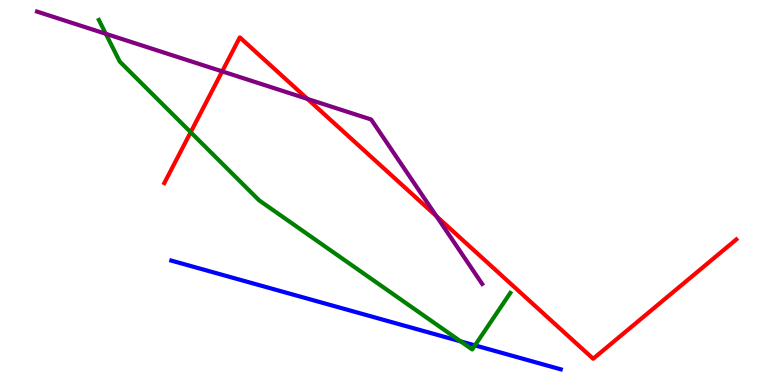[{'lines': ['blue', 'red'], 'intersections': []}, {'lines': ['green', 'red'], 'intersections': [{'x': 2.46, 'y': 6.57}]}, {'lines': ['purple', 'red'], 'intersections': [{'x': 2.87, 'y': 8.15}, {'x': 3.97, 'y': 7.43}, {'x': 5.63, 'y': 4.38}]}, {'lines': ['blue', 'green'], 'intersections': [{'x': 5.94, 'y': 1.13}, {'x': 6.13, 'y': 1.03}]}, {'lines': ['blue', 'purple'], 'intersections': []}, {'lines': ['green', 'purple'], 'intersections': [{'x': 1.37, 'y': 9.12}]}]